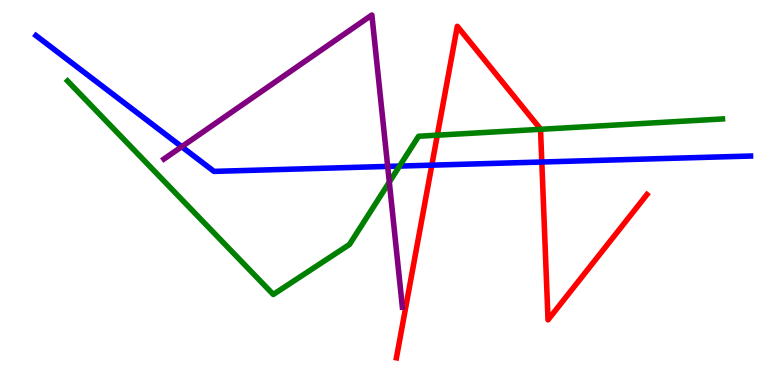[{'lines': ['blue', 'red'], 'intersections': [{'x': 5.57, 'y': 5.71}, {'x': 6.99, 'y': 5.79}]}, {'lines': ['green', 'red'], 'intersections': [{'x': 5.64, 'y': 6.49}, {'x': 6.97, 'y': 6.64}]}, {'lines': ['purple', 'red'], 'intersections': []}, {'lines': ['blue', 'green'], 'intersections': [{'x': 5.16, 'y': 5.69}]}, {'lines': ['blue', 'purple'], 'intersections': [{'x': 2.34, 'y': 6.19}, {'x': 5.0, 'y': 5.68}]}, {'lines': ['green', 'purple'], 'intersections': [{'x': 5.02, 'y': 5.27}]}]